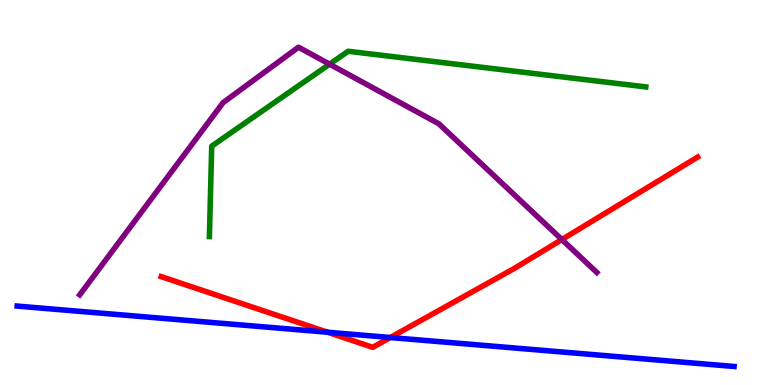[{'lines': ['blue', 'red'], 'intersections': [{'x': 4.23, 'y': 1.37}, {'x': 5.04, 'y': 1.23}]}, {'lines': ['green', 'red'], 'intersections': []}, {'lines': ['purple', 'red'], 'intersections': [{'x': 7.25, 'y': 3.78}]}, {'lines': ['blue', 'green'], 'intersections': []}, {'lines': ['blue', 'purple'], 'intersections': []}, {'lines': ['green', 'purple'], 'intersections': [{'x': 4.25, 'y': 8.33}]}]